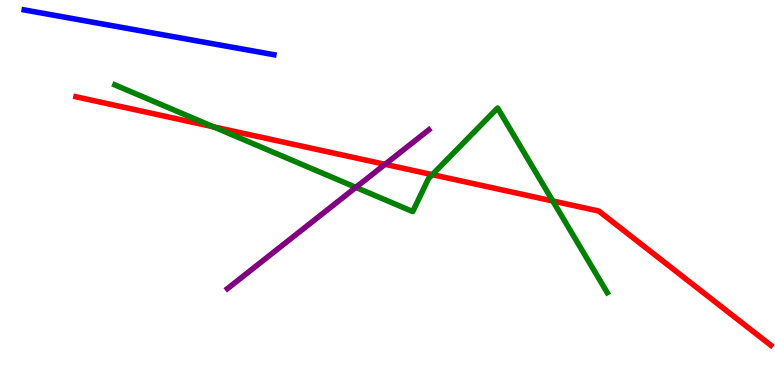[{'lines': ['blue', 'red'], 'intersections': []}, {'lines': ['green', 'red'], 'intersections': [{'x': 2.76, 'y': 6.71}, {'x': 5.58, 'y': 5.46}, {'x': 7.13, 'y': 4.78}]}, {'lines': ['purple', 'red'], 'intersections': [{'x': 4.97, 'y': 5.73}]}, {'lines': ['blue', 'green'], 'intersections': []}, {'lines': ['blue', 'purple'], 'intersections': []}, {'lines': ['green', 'purple'], 'intersections': [{'x': 4.59, 'y': 5.13}]}]